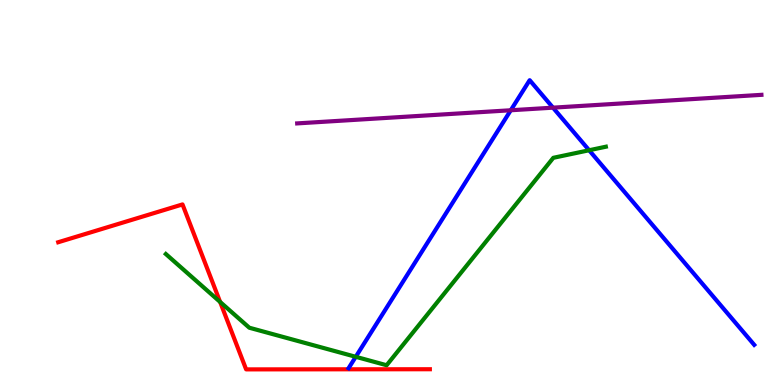[{'lines': ['blue', 'red'], 'intersections': []}, {'lines': ['green', 'red'], 'intersections': [{'x': 2.84, 'y': 2.16}]}, {'lines': ['purple', 'red'], 'intersections': []}, {'lines': ['blue', 'green'], 'intersections': [{'x': 4.59, 'y': 0.732}, {'x': 7.6, 'y': 6.1}]}, {'lines': ['blue', 'purple'], 'intersections': [{'x': 6.59, 'y': 7.14}, {'x': 7.14, 'y': 7.2}]}, {'lines': ['green', 'purple'], 'intersections': []}]